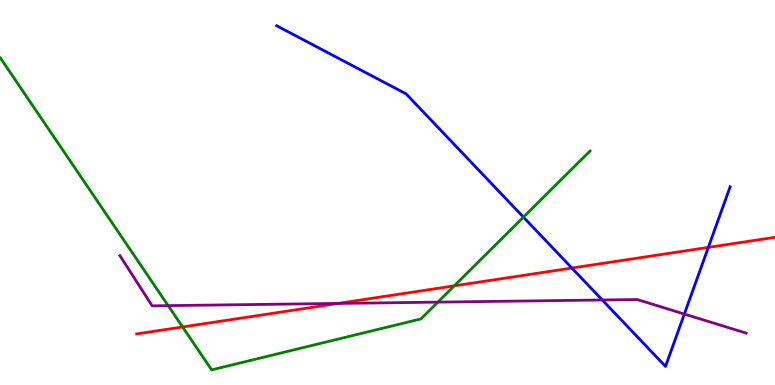[{'lines': ['blue', 'red'], 'intersections': [{'x': 7.38, 'y': 3.04}, {'x': 9.14, 'y': 3.57}]}, {'lines': ['green', 'red'], 'intersections': [{'x': 2.36, 'y': 1.51}, {'x': 5.86, 'y': 2.58}]}, {'lines': ['purple', 'red'], 'intersections': [{'x': 4.36, 'y': 2.12}]}, {'lines': ['blue', 'green'], 'intersections': [{'x': 6.75, 'y': 4.36}]}, {'lines': ['blue', 'purple'], 'intersections': [{'x': 7.77, 'y': 2.21}, {'x': 8.83, 'y': 1.84}]}, {'lines': ['green', 'purple'], 'intersections': [{'x': 2.17, 'y': 2.06}, {'x': 5.65, 'y': 2.15}]}]